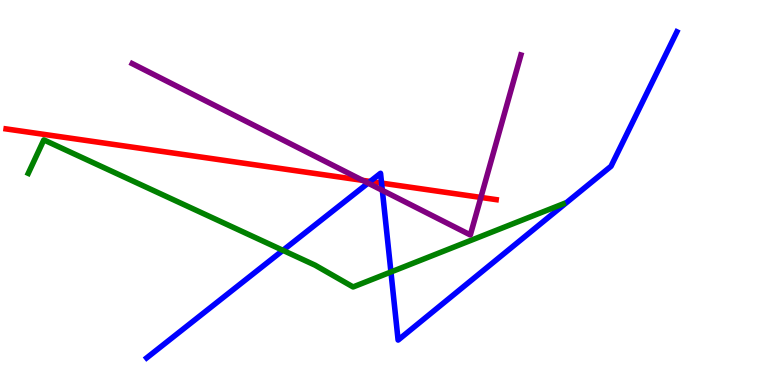[{'lines': ['blue', 'red'], 'intersections': [{'x': 4.78, 'y': 5.29}, {'x': 4.92, 'y': 5.24}]}, {'lines': ['green', 'red'], 'intersections': []}, {'lines': ['purple', 'red'], 'intersections': [{'x': 4.68, 'y': 5.32}, {'x': 6.2, 'y': 4.87}]}, {'lines': ['blue', 'green'], 'intersections': [{'x': 3.65, 'y': 3.5}, {'x': 5.04, 'y': 2.94}]}, {'lines': ['blue', 'purple'], 'intersections': [{'x': 4.75, 'y': 5.24}, {'x': 4.93, 'y': 5.06}]}, {'lines': ['green', 'purple'], 'intersections': []}]